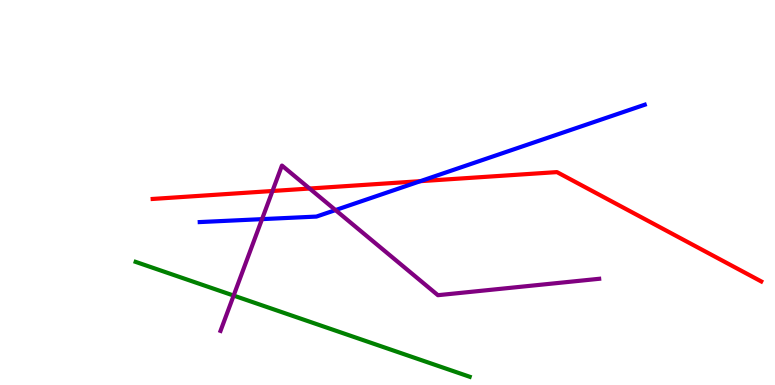[{'lines': ['blue', 'red'], 'intersections': [{'x': 5.42, 'y': 5.29}]}, {'lines': ['green', 'red'], 'intersections': []}, {'lines': ['purple', 'red'], 'intersections': [{'x': 3.52, 'y': 5.04}, {'x': 3.99, 'y': 5.1}]}, {'lines': ['blue', 'green'], 'intersections': []}, {'lines': ['blue', 'purple'], 'intersections': [{'x': 3.38, 'y': 4.31}, {'x': 4.33, 'y': 4.54}]}, {'lines': ['green', 'purple'], 'intersections': [{'x': 3.01, 'y': 2.32}]}]